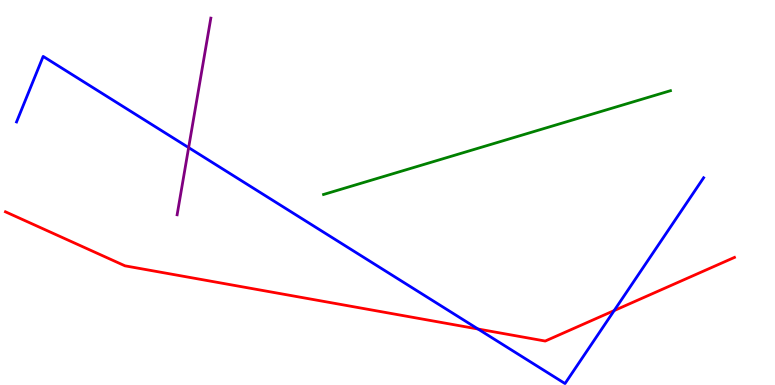[{'lines': ['blue', 'red'], 'intersections': [{'x': 6.17, 'y': 1.45}, {'x': 7.92, 'y': 1.93}]}, {'lines': ['green', 'red'], 'intersections': []}, {'lines': ['purple', 'red'], 'intersections': []}, {'lines': ['blue', 'green'], 'intersections': []}, {'lines': ['blue', 'purple'], 'intersections': [{'x': 2.43, 'y': 6.17}]}, {'lines': ['green', 'purple'], 'intersections': []}]